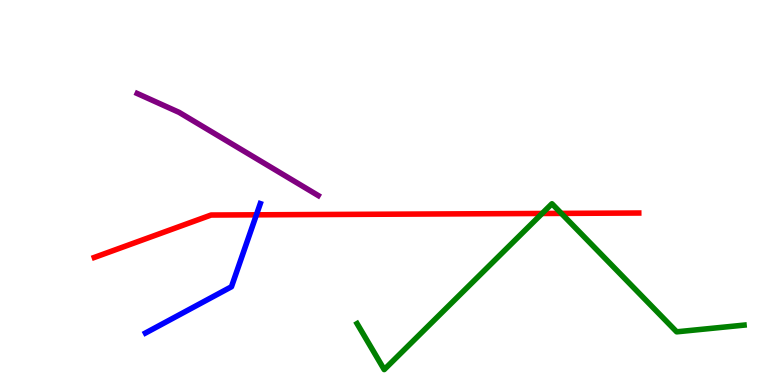[{'lines': ['blue', 'red'], 'intersections': [{'x': 3.31, 'y': 4.42}]}, {'lines': ['green', 'red'], 'intersections': [{'x': 6.99, 'y': 4.46}, {'x': 7.24, 'y': 4.46}]}, {'lines': ['purple', 'red'], 'intersections': []}, {'lines': ['blue', 'green'], 'intersections': []}, {'lines': ['blue', 'purple'], 'intersections': []}, {'lines': ['green', 'purple'], 'intersections': []}]